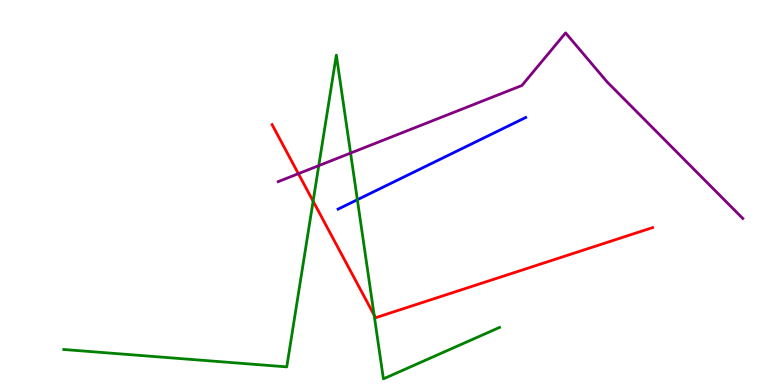[{'lines': ['blue', 'red'], 'intersections': []}, {'lines': ['green', 'red'], 'intersections': [{'x': 4.04, 'y': 4.77}, {'x': 4.83, 'y': 1.82}]}, {'lines': ['purple', 'red'], 'intersections': [{'x': 3.85, 'y': 5.49}]}, {'lines': ['blue', 'green'], 'intersections': [{'x': 4.61, 'y': 4.81}]}, {'lines': ['blue', 'purple'], 'intersections': []}, {'lines': ['green', 'purple'], 'intersections': [{'x': 4.11, 'y': 5.7}, {'x': 4.52, 'y': 6.02}]}]